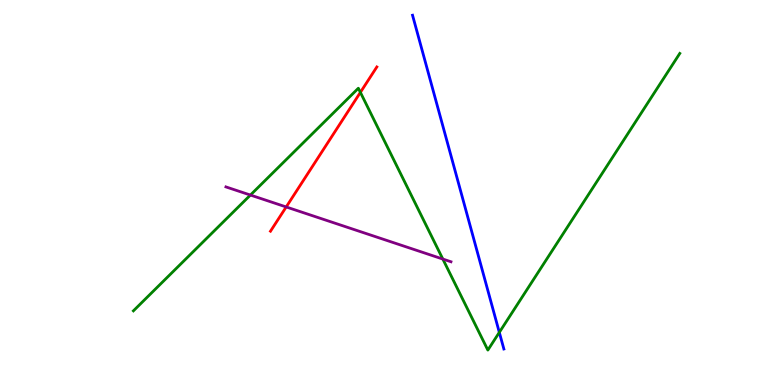[{'lines': ['blue', 'red'], 'intersections': []}, {'lines': ['green', 'red'], 'intersections': [{'x': 4.65, 'y': 7.6}]}, {'lines': ['purple', 'red'], 'intersections': [{'x': 3.69, 'y': 4.62}]}, {'lines': ['blue', 'green'], 'intersections': [{'x': 6.44, 'y': 1.37}]}, {'lines': ['blue', 'purple'], 'intersections': []}, {'lines': ['green', 'purple'], 'intersections': [{'x': 3.23, 'y': 4.93}, {'x': 5.71, 'y': 3.27}]}]